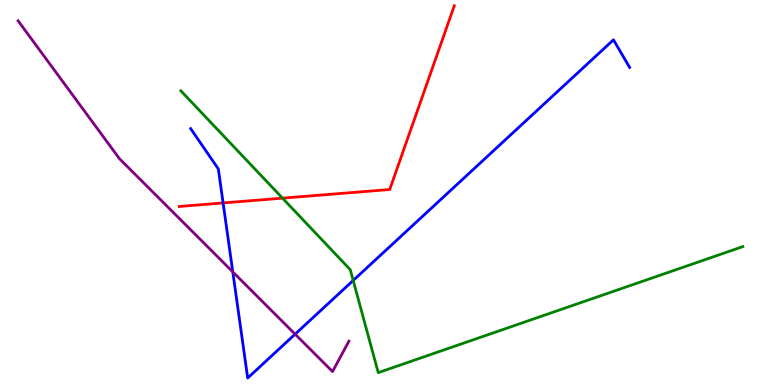[{'lines': ['blue', 'red'], 'intersections': [{'x': 2.88, 'y': 4.73}]}, {'lines': ['green', 'red'], 'intersections': [{'x': 3.65, 'y': 4.85}]}, {'lines': ['purple', 'red'], 'intersections': []}, {'lines': ['blue', 'green'], 'intersections': [{'x': 4.56, 'y': 2.72}]}, {'lines': ['blue', 'purple'], 'intersections': [{'x': 3.0, 'y': 2.94}, {'x': 3.81, 'y': 1.32}]}, {'lines': ['green', 'purple'], 'intersections': []}]